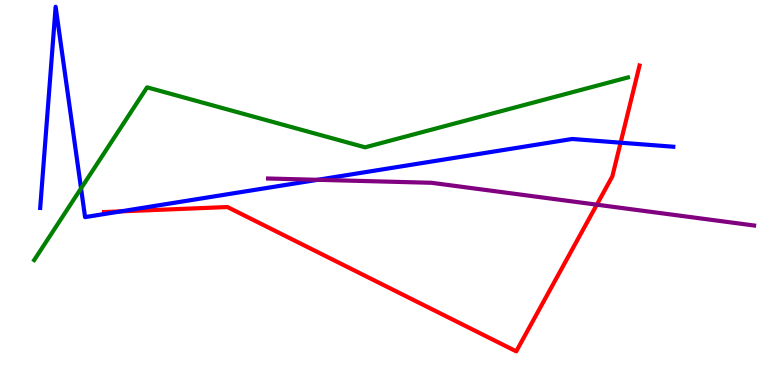[{'lines': ['blue', 'red'], 'intersections': [{'x': 1.56, 'y': 4.51}, {'x': 8.01, 'y': 6.29}]}, {'lines': ['green', 'red'], 'intersections': []}, {'lines': ['purple', 'red'], 'intersections': [{'x': 7.7, 'y': 4.68}]}, {'lines': ['blue', 'green'], 'intersections': [{'x': 1.05, 'y': 5.11}]}, {'lines': ['blue', 'purple'], 'intersections': [{'x': 4.1, 'y': 5.33}]}, {'lines': ['green', 'purple'], 'intersections': []}]